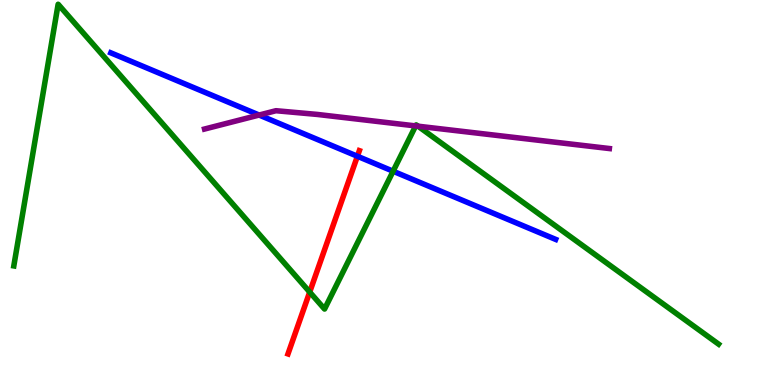[{'lines': ['blue', 'red'], 'intersections': [{'x': 4.61, 'y': 5.94}]}, {'lines': ['green', 'red'], 'intersections': [{'x': 4.0, 'y': 2.41}]}, {'lines': ['purple', 'red'], 'intersections': []}, {'lines': ['blue', 'green'], 'intersections': [{'x': 5.07, 'y': 5.55}]}, {'lines': ['blue', 'purple'], 'intersections': [{'x': 3.34, 'y': 7.01}]}, {'lines': ['green', 'purple'], 'intersections': [{'x': 5.36, 'y': 6.73}, {'x': 5.39, 'y': 6.72}]}]